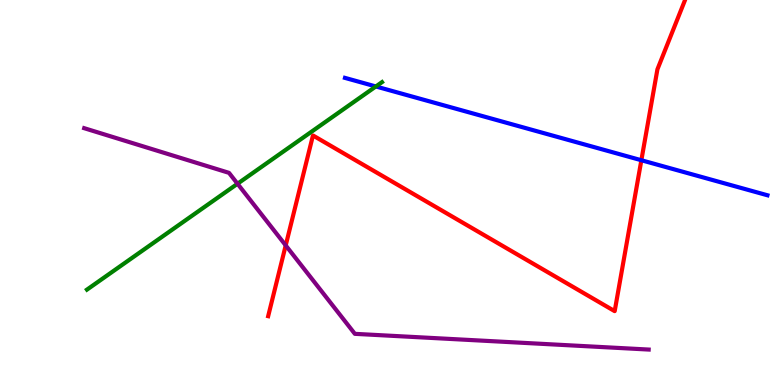[{'lines': ['blue', 'red'], 'intersections': [{'x': 8.28, 'y': 5.84}]}, {'lines': ['green', 'red'], 'intersections': []}, {'lines': ['purple', 'red'], 'intersections': [{'x': 3.69, 'y': 3.63}]}, {'lines': ['blue', 'green'], 'intersections': [{'x': 4.85, 'y': 7.75}]}, {'lines': ['blue', 'purple'], 'intersections': []}, {'lines': ['green', 'purple'], 'intersections': [{'x': 3.06, 'y': 5.23}]}]